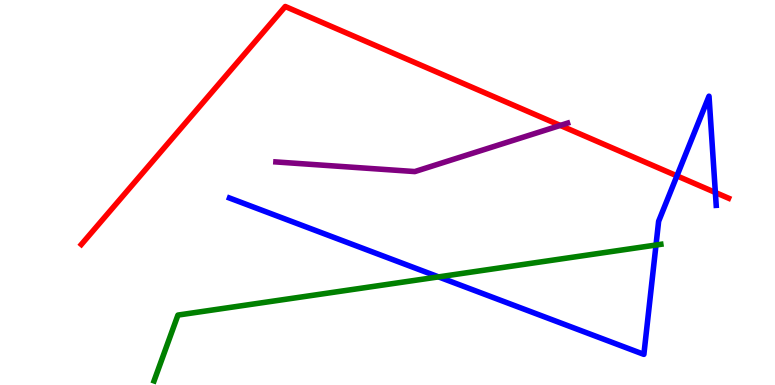[{'lines': ['blue', 'red'], 'intersections': [{'x': 8.73, 'y': 5.43}, {'x': 9.23, 'y': 5.0}]}, {'lines': ['green', 'red'], 'intersections': []}, {'lines': ['purple', 'red'], 'intersections': [{'x': 7.23, 'y': 6.74}]}, {'lines': ['blue', 'green'], 'intersections': [{'x': 5.66, 'y': 2.81}, {'x': 8.46, 'y': 3.64}]}, {'lines': ['blue', 'purple'], 'intersections': []}, {'lines': ['green', 'purple'], 'intersections': []}]